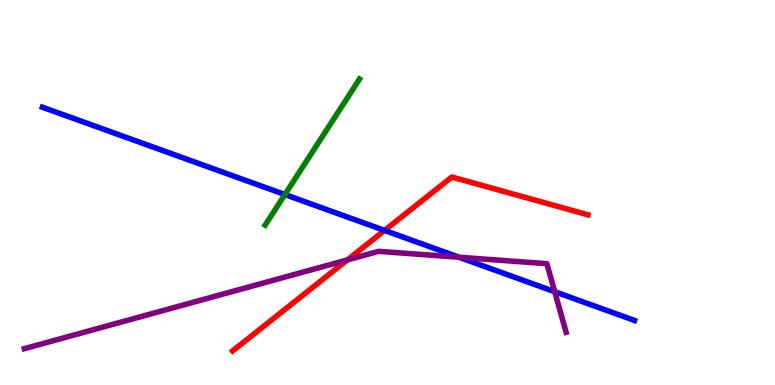[{'lines': ['blue', 'red'], 'intersections': [{'x': 4.96, 'y': 4.02}]}, {'lines': ['green', 'red'], 'intersections': []}, {'lines': ['purple', 'red'], 'intersections': [{'x': 4.48, 'y': 3.25}]}, {'lines': ['blue', 'green'], 'intersections': [{'x': 3.68, 'y': 4.95}]}, {'lines': ['blue', 'purple'], 'intersections': [{'x': 5.92, 'y': 3.32}, {'x': 7.16, 'y': 2.42}]}, {'lines': ['green', 'purple'], 'intersections': []}]